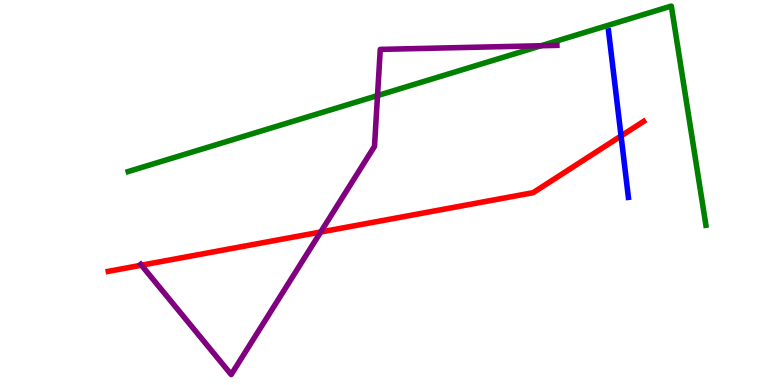[{'lines': ['blue', 'red'], 'intersections': [{'x': 8.01, 'y': 6.47}]}, {'lines': ['green', 'red'], 'intersections': []}, {'lines': ['purple', 'red'], 'intersections': [{'x': 1.82, 'y': 3.11}, {'x': 4.14, 'y': 3.97}]}, {'lines': ['blue', 'green'], 'intersections': []}, {'lines': ['blue', 'purple'], 'intersections': []}, {'lines': ['green', 'purple'], 'intersections': [{'x': 4.87, 'y': 7.52}, {'x': 6.98, 'y': 8.81}]}]